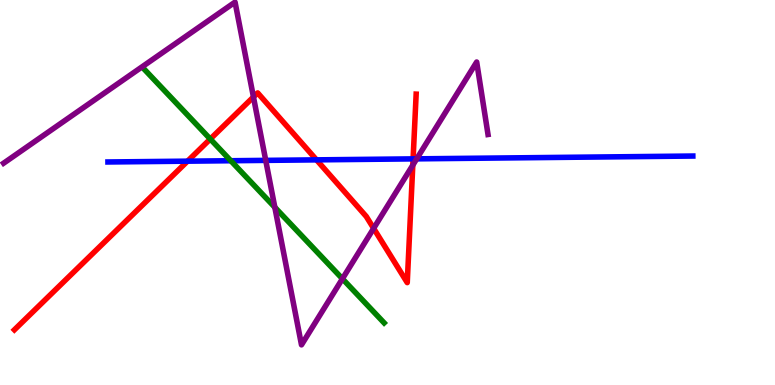[{'lines': ['blue', 'red'], 'intersections': [{'x': 2.42, 'y': 5.81}, {'x': 4.08, 'y': 5.85}, {'x': 5.33, 'y': 5.87}]}, {'lines': ['green', 'red'], 'intersections': [{'x': 2.71, 'y': 6.39}]}, {'lines': ['purple', 'red'], 'intersections': [{'x': 3.27, 'y': 7.48}, {'x': 4.82, 'y': 4.07}, {'x': 5.33, 'y': 5.71}]}, {'lines': ['blue', 'green'], 'intersections': [{'x': 2.98, 'y': 5.83}]}, {'lines': ['blue', 'purple'], 'intersections': [{'x': 3.43, 'y': 5.83}, {'x': 5.38, 'y': 5.87}]}, {'lines': ['green', 'purple'], 'intersections': [{'x': 3.55, 'y': 4.62}, {'x': 4.42, 'y': 2.76}]}]